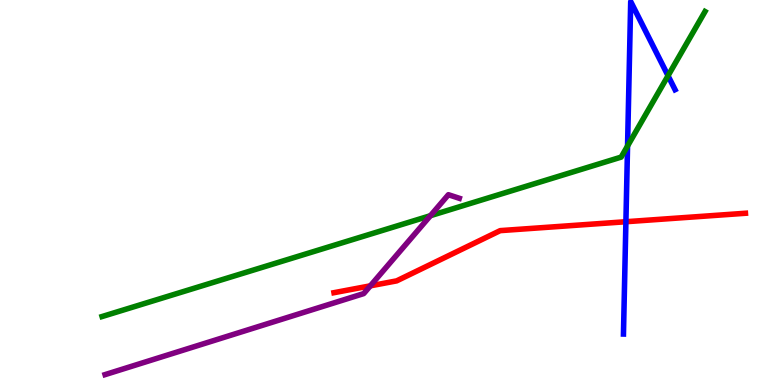[{'lines': ['blue', 'red'], 'intersections': [{'x': 8.08, 'y': 4.24}]}, {'lines': ['green', 'red'], 'intersections': []}, {'lines': ['purple', 'red'], 'intersections': [{'x': 4.78, 'y': 2.58}]}, {'lines': ['blue', 'green'], 'intersections': [{'x': 8.1, 'y': 6.21}, {'x': 8.62, 'y': 8.03}]}, {'lines': ['blue', 'purple'], 'intersections': []}, {'lines': ['green', 'purple'], 'intersections': [{'x': 5.55, 'y': 4.4}]}]